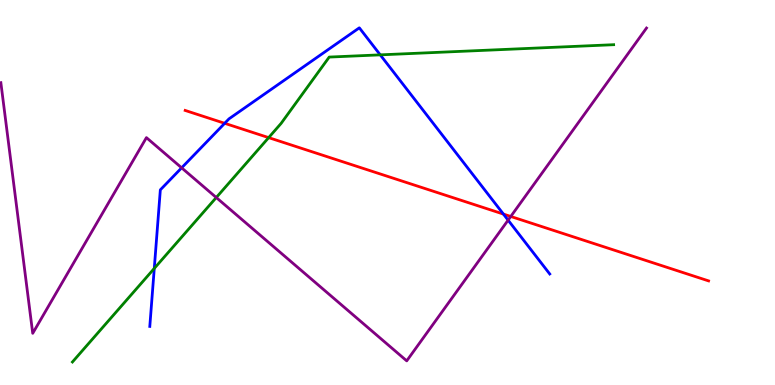[{'lines': ['blue', 'red'], 'intersections': [{'x': 2.9, 'y': 6.8}, {'x': 6.5, 'y': 4.44}]}, {'lines': ['green', 'red'], 'intersections': [{'x': 3.47, 'y': 6.43}]}, {'lines': ['purple', 'red'], 'intersections': [{'x': 6.59, 'y': 4.38}]}, {'lines': ['blue', 'green'], 'intersections': [{'x': 1.99, 'y': 3.03}, {'x': 4.91, 'y': 8.58}]}, {'lines': ['blue', 'purple'], 'intersections': [{'x': 2.34, 'y': 5.64}, {'x': 6.56, 'y': 4.28}]}, {'lines': ['green', 'purple'], 'intersections': [{'x': 2.79, 'y': 4.87}]}]